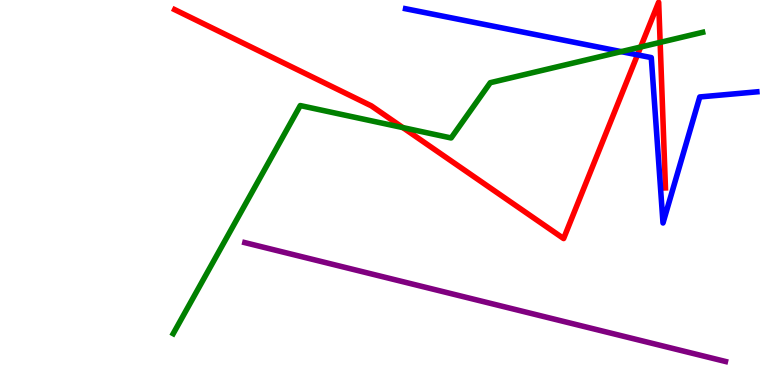[{'lines': ['blue', 'red'], 'intersections': [{'x': 8.23, 'y': 8.58}]}, {'lines': ['green', 'red'], 'intersections': [{'x': 5.2, 'y': 6.69}, {'x': 8.27, 'y': 8.78}, {'x': 8.52, 'y': 8.9}]}, {'lines': ['purple', 'red'], 'intersections': []}, {'lines': ['blue', 'green'], 'intersections': [{'x': 8.02, 'y': 8.66}]}, {'lines': ['blue', 'purple'], 'intersections': []}, {'lines': ['green', 'purple'], 'intersections': []}]